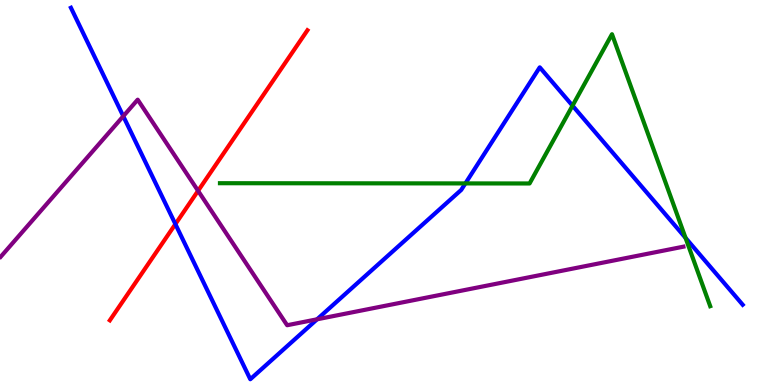[{'lines': ['blue', 'red'], 'intersections': [{'x': 2.26, 'y': 4.18}]}, {'lines': ['green', 'red'], 'intersections': []}, {'lines': ['purple', 'red'], 'intersections': [{'x': 2.56, 'y': 5.04}]}, {'lines': ['blue', 'green'], 'intersections': [{'x': 6.0, 'y': 5.24}, {'x': 7.39, 'y': 7.26}, {'x': 8.85, 'y': 3.82}]}, {'lines': ['blue', 'purple'], 'intersections': [{'x': 1.59, 'y': 6.98}, {'x': 4.09, 'y': 1.71}]}, {'lines': ['green', 'purple'], 'intersections': []}]